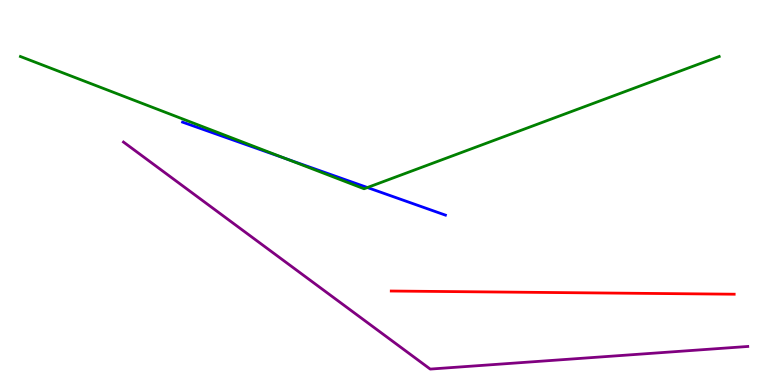[{'lines': ['blue', 'red'], 'intersections': []}, {'lines': ['green', 'red'], 'intersections': []}, {'lines': ['purple', 'red'], 'intersections': []}, {'lines': ['blue', 'green'], 'intersections': [{'x': 3.69, 'y': 5.88}, {'x': 4.74, 'y': 5.13}]}, {'lines': ['blue', 'purple'], 'intersections': []}, {'lines': ['green', 'purple'], 'intersections': []}]